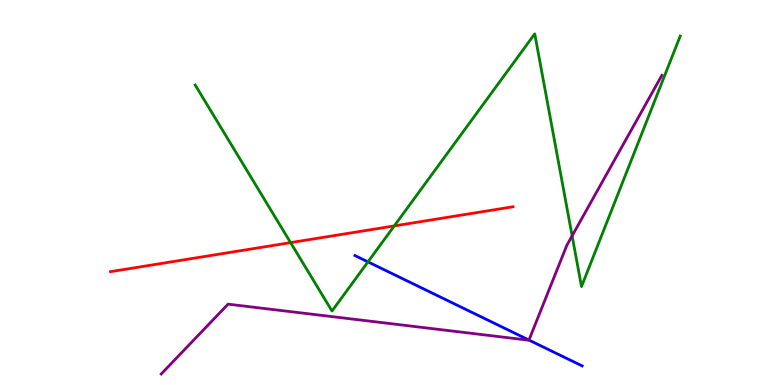[{'lines': ['blue', 'red'], 'intersections': []}, {'lines': ['green', 'red'], 'intersections': [{'x': 3.75, 'y': 3.7}, {'x': 5.09, 'y': 4.13}]}, {'lines': ['purple', 'red'], 'intersections': []}, {'lines': ['blue', 'green'], 'intersections': [{'x': 4.75, 'y': 3.2}]}, {'lines': ['blue', 'purple'], 'intersections': [{'x': 6.83, 'y': 1.17}]}, {'lines': ['green', 'purple'], 'intersections': [{'x': 7.38, 'y': 3.87}]}]